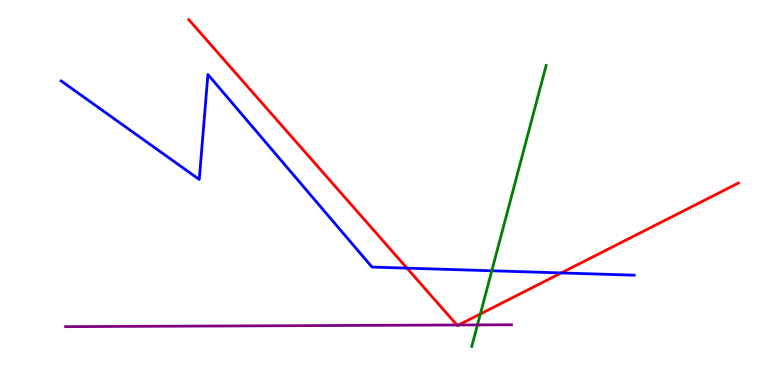[{'lines': ['blue', 'red'], 'intersections': [{'x': 5.25, 'y': 3.04}, {'x': 7.24, 'y': 2.91}]}, {'lines': ['green', 'red'], 'intersections': [{'x': 6.2, 'y': 1.84}]}, {'lines': ['purple', 'red'], 'intersections': [{'x': 5.9, 'y': 1.56}, {'x': 5.92, 'y': 1.56}]}, {'lines': ['blue', 'green'], 'intersections': [{'x': 6.35, 'y': 2.97}]}, {'lines': ['blue', 'purple'], 'intersections': []}, {'lines': ['green', 'purple'], 'intersections': [{'x': 6.16, 'y': 1.56}]}]